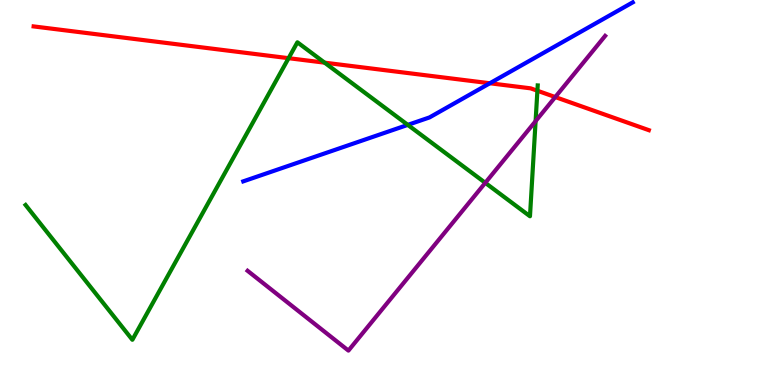[{'lines': ['blue', 'red'], 'intersections': [{'x': 6.32, 'y': 7.84}]}, {'lines': ['green', 'red'], 'intersections': [{'x': 3.72, 'y': 8.49}, {'x': 4.19, 'y': 8.37}, {'x': 6.93, 'y': 7.64}]}, {'lines': ['purple', 'red'], 'intersections': [{'x': 7.16, 'y': 7.48}]}, {'lines': ['blue', 'green'], 'intersections': [{'x': 5.26, 'y': 6.76}]}, {'lines': ['blue', 'purple'], 'intersections': []}, {'lines': ['green', 'purple'], 'intersections': [{'x': 6.26, 'y': 5.25}, {'x': 6.91, 'y': 6.85}]}]